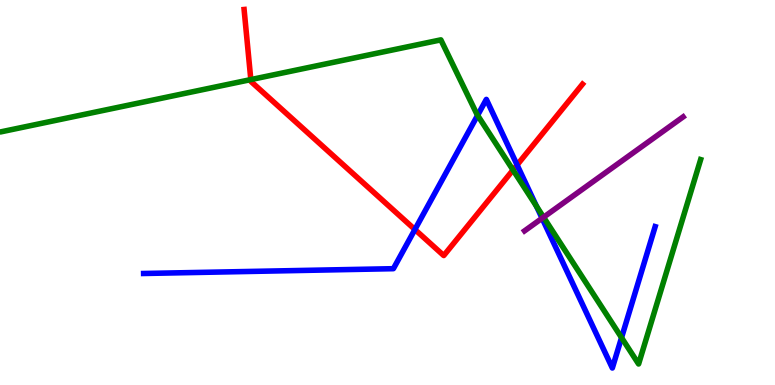[{'lines': ['blue', 'red'], 'intersections': [{'x': 5.35, 'y': 4.04}, {'x': 6.67, 'y': 5.72}]}, {'lines': ['green', 'red'], 'intersections': [{'x': 3.24, 'y': 7.93}, {'x': 6.62, 'y': 5.58}]}, {'lines': ['purple', 'red'], 'intersections': []}, {'lines': ['blue', 'green'], 'intersections': [{'x': 6.16, 'y': 7.0}, {'x': 6.92, 'y': 4.64}, {'x': 8.02, 'y': 1.23}]}, {'lines': ['blue', 'purple'], 'intersections': [{'x': 6.99, 'y': 4.33}]}, {'lines': ['green', 'purple'], 'intersections': [{'x': 7.01, 'y': 4.36}]}]